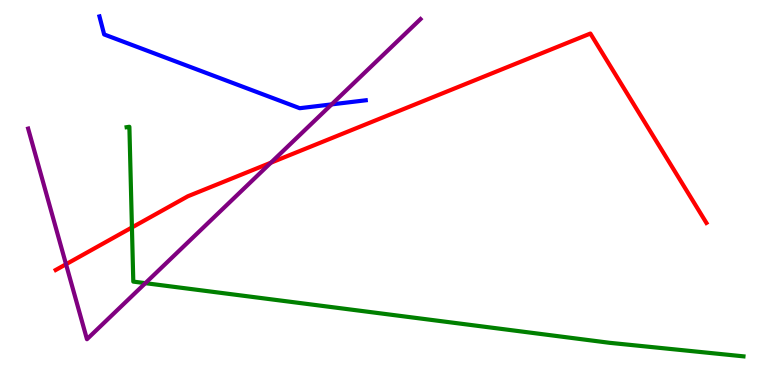[{'lines': ['blue', 'red'], 'intersections': []}, {'lines': ['green', 'red'], 'intersections': [{'x': 1.7, 'y': 4.09}]}, {'lines': ['purple', 'red'], 'intersections': [{'x': 0.852, 'y': 3.14}, {'x': 3.5, 'y': 5.77}]}, {'lines': ['blue', 'green'], 'intersections': []}, {'lines': ['blue', 'purple'], 'intersections': [{'x': 4.28, 'y': 7.29}]}, {'lines': ['green', 'purple'], 'intersections': [{'x': 1.88, 'y': 2.65}]}]